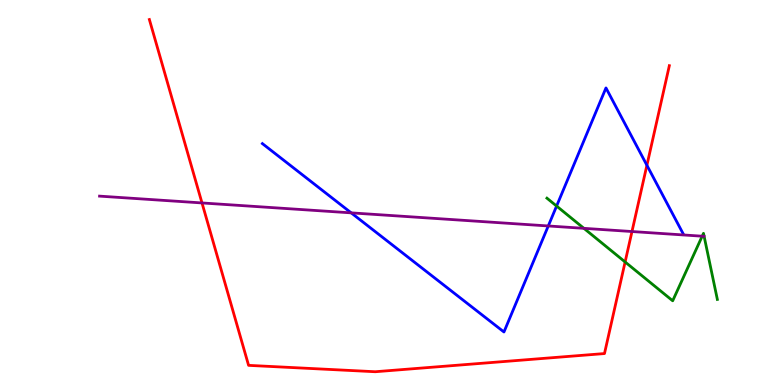[{'lines': ['blue', 'red'], 'intersections': [{'x': 8.35, 'y': 5.71}]}, {'lines': ['green', 'red'], 'intersections': [{'x': 8.07, 'y': 3.2}]}, {'lines': ['purple', 'red'], 'intersections': [{'x': 2.61, 'y': 4.73}, {'x': 8.15, 'y': 3.99}]}, {'lines': ['blue', 'green'], 'intersections': [{'x': 7.18, 'y': 4.65}]}, {'lines': ['blue', 'purple'], 'intersections': [{'x': 4.53, 'y': 4.47}, {'x': 7.07, 'y': 4.13}]}, {'lines': ['green', 'purple'], 'intersections': [{'x': 7.53, 'y': 4.07}, {'x': 9.06, 'y': 3.86}]}]